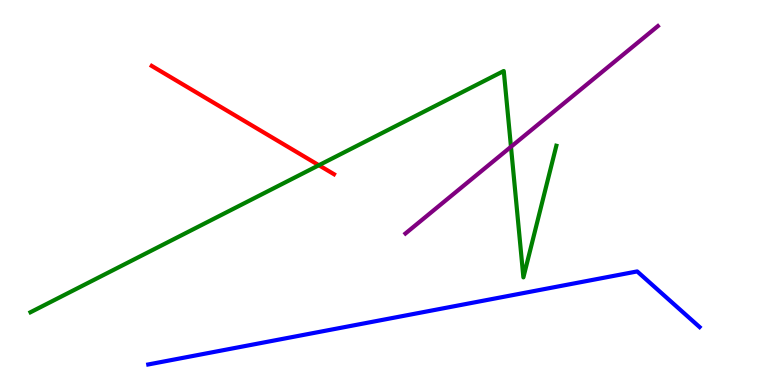[{'lines': ['blue', 'red'], 'intersections': []}, {'lines': ['green', 'red'], 'intersections': [{'x': 4.11, 'y': 5.71}]}, {'lines': ['purple', 'red'], 'intersections': []}, {'lines': ['blue', 'green'], 'intersections': []}, {'lines': ['blue', 'purple'], 'intersections': []}, {'lines': ['green', 'purple'], 'intersections': [{'x': 6.59, 'y': 6.19}]}]